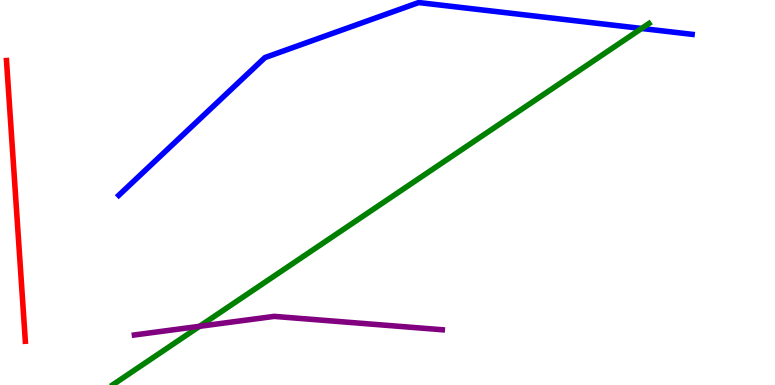[{'lines': ['blue', 'red'], 'intersections': []}, {'lines': ['green', 'red'], 'intersections': []}, {'lines': ['purple', 'red'], 'intersections': []}, {'lines': ['blue', 'green'], 'intersections': [{'x': 8.28, 'y': 9.26}]}, {'lines': ['blue', 'purple'], 'intersections': []}, {'lines': ['green', 'purple'], 'intersections': [{'x': 2.58, 'y': 1.52}]}]